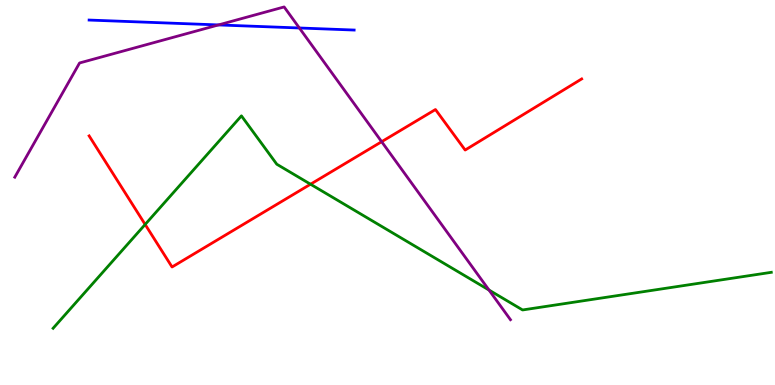[{'lines': ['blue', 'red'], 'intersections': []}, {'lines': ['green', 'red'], 'intersections': [{'x': 1.87, 'y': 4.17}, {'x': 4.01, 'y': 5.22}]}, {'lines': ['purple', 'red'], 'intersections': [{'x': 4.92, 'y': 6.32}]}, {'lines': ['blue', 'green'], 'intersections': []}, {'lines': ['blue', 'purple'], 'intersections': [{'x': 2.82, 'y': 9.35}, {'x': 3.86, 'y': 9.27}]}, {'lines': ['green', 'purple'], 'intersections': [{'x': 6.31, 'y': 2.47}]}]